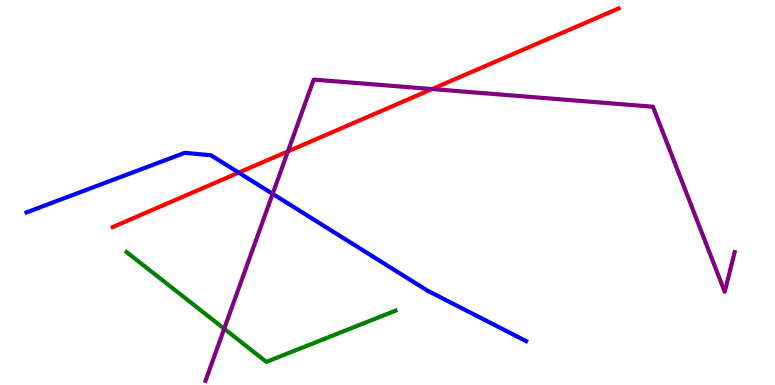[{'lines': ['blue', 'red'], 'intersections': [{'x': 3.08, 'y': 5.52}]}, {'lines': ['green', 'red'], 'intersections': []}, {'lines': ['purple', 'red'], 'intersections': [{'x': 3.72, 'y': 6.07}, {'x': 5.58, 'y': 7.69}]}, {'lines': ['blue', 'green'], 'intersections': []}, {'lines': ['blue', 'purple'], 'intersections': [{'x': 3.52, 'y': 4.97}]}, {'lines': ['green', 'purple'], 'intersections': [{'x': 2.89, 'y': 1.46}]}]